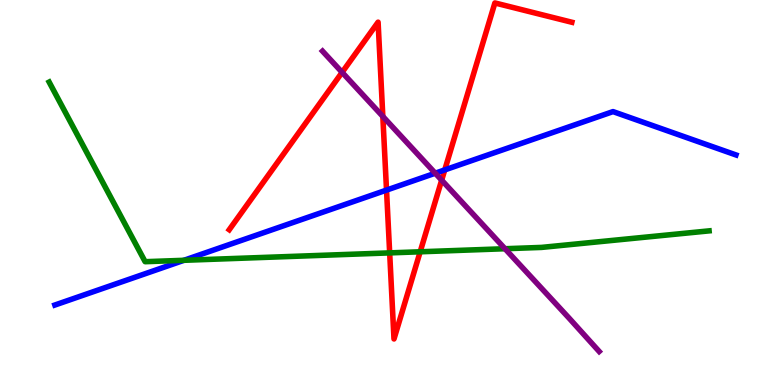[{'lines': ['blue', 'red'], 'intersections': [{'x': 4.99, 'y': 5.06}, {'x': 5.74, 'y': 5.59}]}, {'lines': ['green', 'red'], 'intersections': [{'x': 5.03, 'y': 3.43}, {'x': 5.42, 'y': 3.46}]}, {'lines': ['purple', 'red'], 'intersections': [{'x': 4.41, 'y': 8.12}, {'x': 4.94, 'y': 6.98}, {'x': 5.7, 'y': 5.32}]}, {'lines': ['blue', 'green'], 'intersections': [{'x': 2.37, 'y': 3.24}]}, {'lines': ['blue', 'purple'], 'intersections': [{'x': 5.62, 'y': 5.5}]}, {'lines': ['green', 'purple'], 'intersections': [{'x': 6.52, 'y': 3.54}]}]